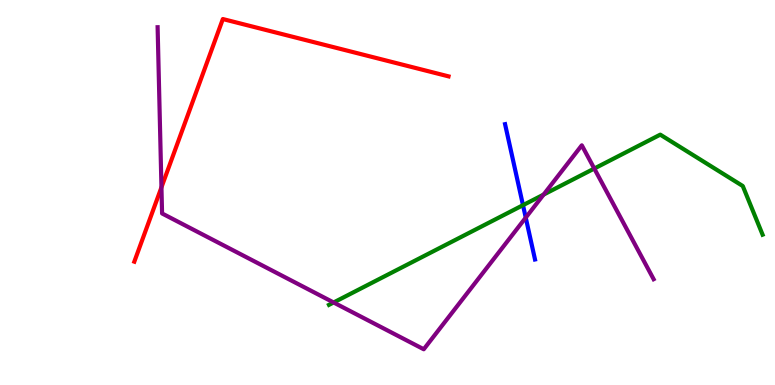[{'lines': ['blue', 'red'], 'intersections': []}, {'lines': ['green', 'red'], 'intersections': []}, {'lines': ['purple', 'red'], 'intersections': [{'x': 2.08, 'y': 5.13}]}, {'lines': ['blue', 'green'], 'intersections': [{'x': 6.75, 'y': 4.67}]}, {'lines': ['blue', 'purple'], 'intersections': [{'x': 6.78, 'y': 4.35}]}, {'lines': ['green', 'purple'], 'intersections': [{'x': 4.3, 'y': 2.14}, {'x': 7.01, 'y': 4.95}, {'x': 7.67, 'y': 5.62}]}]